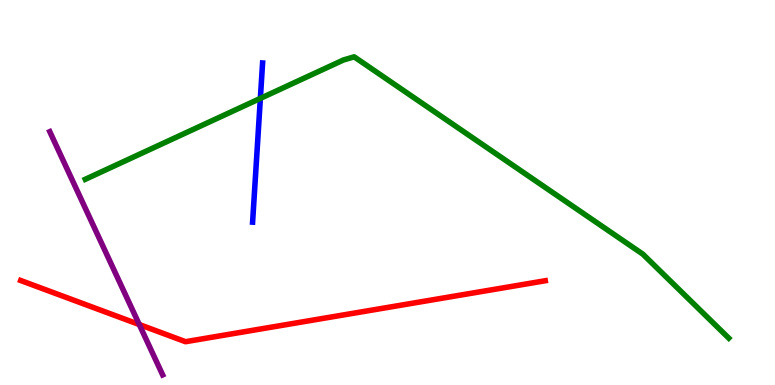[{'lines': ['blue', 'red'], 'intersections': []}, {'lines': ['green', 'red'], 'intersections': []}, {'lines': ['purple', 'red'], 'intersections': [{'x': 1.8, 'y': 1.57}]}, {'lines': ['blue', 'green'], 'intersections': [{'x': 3.36, 'y': 7.44}]}, {'lines': ['blue', 'purple'], 'intersections': []}, {'lines': ['green', 'purple'], 'intersections': []}]